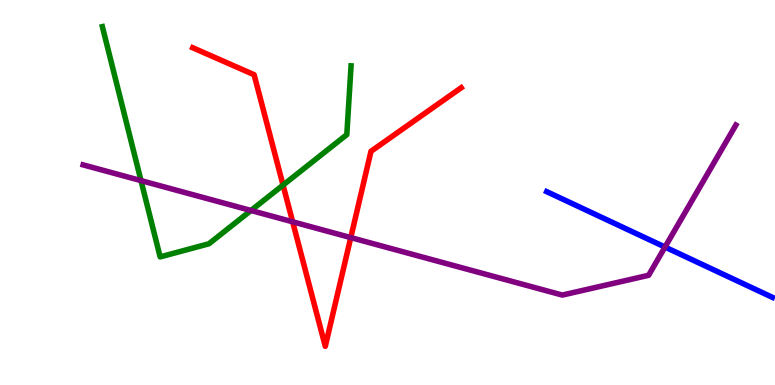[{'lines': ['blue', 'red'], 'intersections': []}, {'lines': ['green', 'red'], 'intersections': [{'x': 3.65, 'y': 5.19}]}, {'lines': ['purple', 'red'], 'intersections': [{'x': 3.78, 'y': 4.24}, {'x': 4.53, 'y': 3.83}]}, {'lines': ['blue', 'green'], 'intersections': []}, {'lines': ['blue', 'purple'], 'intersections': [{'x': 8.58, 'y': 3.58}]}, {'lines': ['green', 'purple'], 'intersections': [{'x': 1.82, 'y': 5.31}, {'x': 3.24, 'y': 4.53}]}]